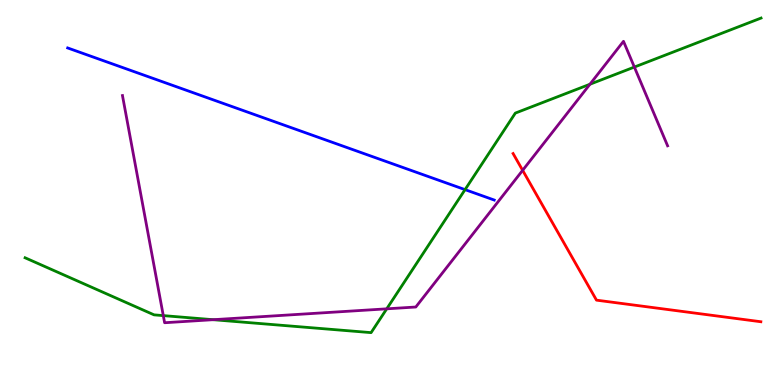[{'lines': ['blue', 'red'], 'intersections': []}, {'lines': ['green', 'red'], 'intersections': []}, {'lines': ['purple', 'red'], 'intersections': [{'x': 6.74, 'y': 5.58}]}, {'lines': ['blue', 'green'], 'intersections': [{'x': 6.0, 'y': 5.07}]}, {'lines': ['blue', 'purple'], 'intersections': []}, {'lines': ['green', 'purple'], 'intersections': [{'x': 2.11, 'y': 1.8}, {'x': 2.75, 'y': 1.7}, {'x': 4.99, 'y': 1.98}, {'x': 7.61, 'y': 7.81}, {'x': 8.19, 'y': 8.26}]}]